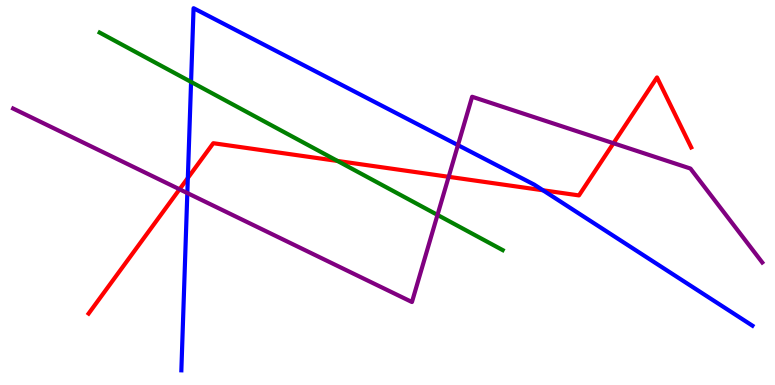[{'lines': ['blue', 'red'], 'intersections': [{'x': 2.42, 'y': 5.38}, {'x': 7.01, 'y': 5.06}]}, {'lines': ['green', 'red'], 'intersections': [{'x': 4.35, 'y': 5.82}]}, {'lines': ['purple', 'red'], 'intersections': [{'x': 2.32, 'y': 5.08}, {'x': 5.79, 'y': 5.41}, {'x': 7.92, 'y': 6.28}]}, {'lines': ['blue', 'green'], 'intersections': [{'x': 2.47, 'y': 7.87}]}, {'lines': ['blue', 'purple'], 'intersections': [{'x': 2.42, 'y': 4.99}, {'x': 5.91, 'y': 6.23}]}, {'lines': ['green', 'purple'], 'intersections': [{'x': 5.65, 'y': 4.42}]}]